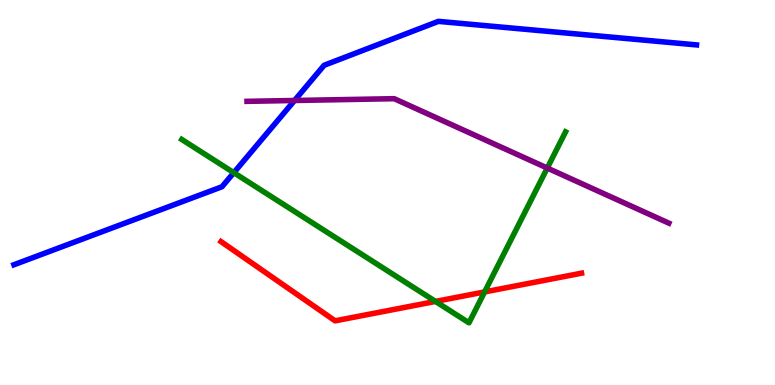[{'lines': ['blue', 'red'], 'intersections': []}, {'lines': ['green', 'red'], 'intersections': [{'x': 5.62, 'y': 2.17}, {'x': 6.25, 'y': 2.42}]}, {'lines': ['purple', 'red'], 'intersections': []}, {'lines': ['blue', 'green'], 'intersections': [{'x': 3.02, 'y': 5.51}]}, {'lines': ['blue', 'purple'], 'intersections': [{'x': 3.8, 'y': 7.39}]}, {'lines': ['green', 'purple'], 'intersections': [{'x': 7.06, 'y': 5.64}]}]